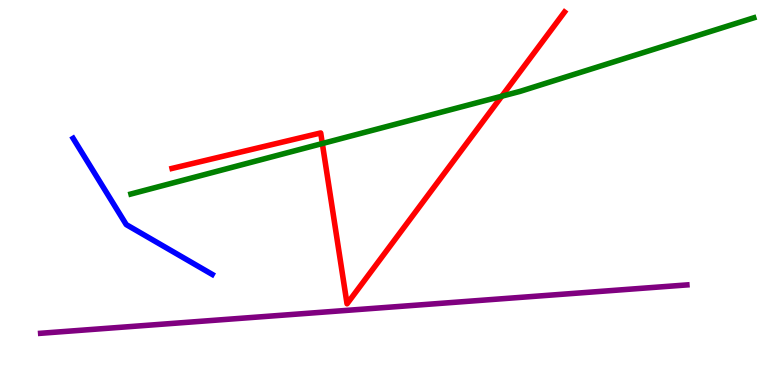[{'lines': ['blue', 'red'], 'intersections': []}, {'lines': ['green', 'red'], 'intersections': [{'x': 4.16, 'y': 6.27}, {'x': 6.47, 'y': 7.5}]}, {'lines': ['purple', 'red'], 'intersections': []}, {'lines': ['blue', 'green'], 'intersections': []}, {'lines': ['blue', 'purple'], 'intersections': []}, {'lines': ['green', 'purple'], 'intersections': []}]